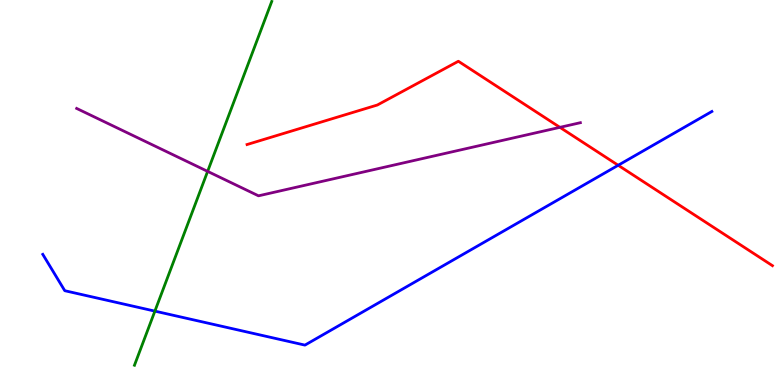[{'lines': ['blue', 'red'], 'intersections': [{'x': 7.98, 'y': 5.71}]}, {'lines': ['green', 'red'], 'intersections': []}, {'lines': ['purple', 'red'], 'intersections': [{'x': 7.22, 'y': 6.69}]}, {'lines': ['blue', 'green'], 'intersections': [{'x': 2.0, 'y': 1.92}]}, {'lines': ['blue', 'purple'], 'intersections': []}, {'lines': ['green', 'purple'], 'intersections': [{'x': 2.68, 'y': 5.55}]}]